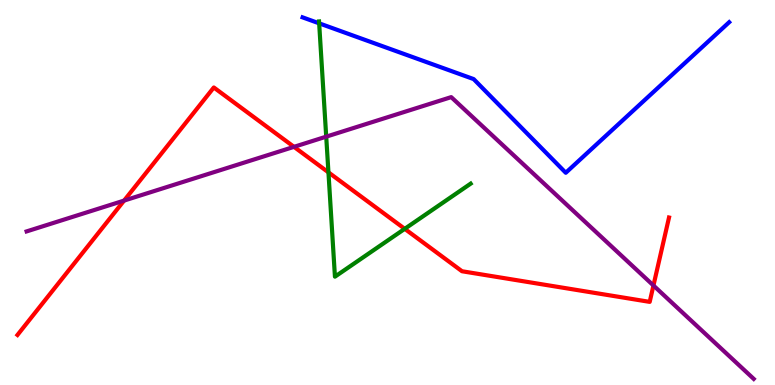[{'lines': ['blue', 'red'], 'intersections': []}, {'lines': ['green', 'red'], 'intersections': [{'x': 4.24, 'y': 5.52}, {'x': 5.22, 'y': 4.06}]}, {'lines': ['purple', 'red'], 'intersections': [{'x': 1.6, 'y': 4.79}, {'x': 3.79, 'y': 6.19}, {'x': 8.43, 'y': 2.58}]}, {'lines': ['blue', 'green'], 'intersections': [{'x': 4.12, 'y': 9.39}]}, {'lines': ['blue', 'purple'], 'intersections': []}, {'lines': ['green', 'purple'], 'intersections': [{'x': 4.21, 'y': 6.45}]}]